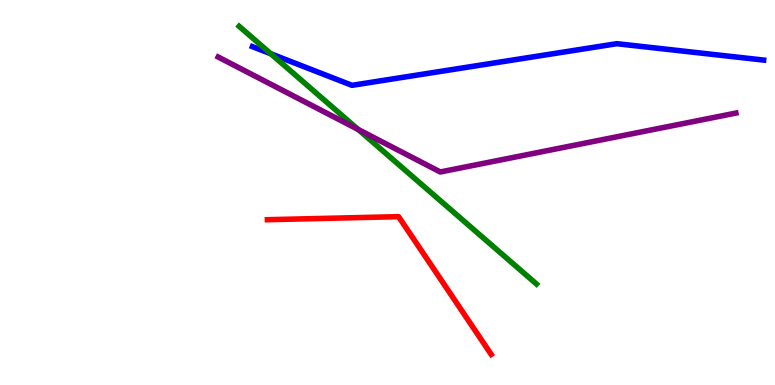[{'lines': ['blue', 'red'], 'intersections': []}, {'lines': ['green', 'red'], 'intersections': []}, {'lines': ['purple', 'red'], 'intersections': []}, {'lines': ['blue', 'green'], 'intersections': [{'x': 3.49, 'y': 8.6}]}, {'lines': ['blue', 'purple'], 'intersections': []}, {'lines': ['green', 'purple'], 'intersections': [{'x': 4.62, 'y': 6.64}]}]